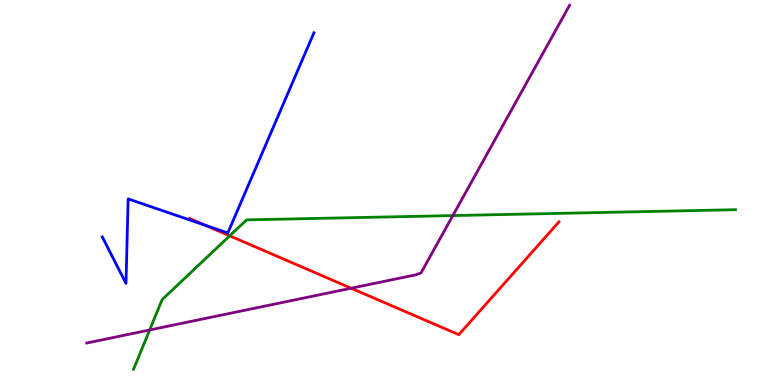[{'lines': ['blue', 'red'], 'intersections': [{'x': 2.65, 'y': 4.15}]}, {'lines': ['green', 'red'], 'intersections': [{'x': 2.96, 'y': 3.87}]}, {'lines': ['purple', 'red'], 'intersections': [{'x': 4.53, 'y': 2.51}]}, {'lines': ['blue', 'green'], 'intersections': []}, {'lines': ['blue', 'purple'], 'intersections': []}, {'lines': ['green', 'purple'], 'intersections': [{'x': 1.93, 'y': 1.43}, {'x': 5.84, 'y': 4.4}]}]